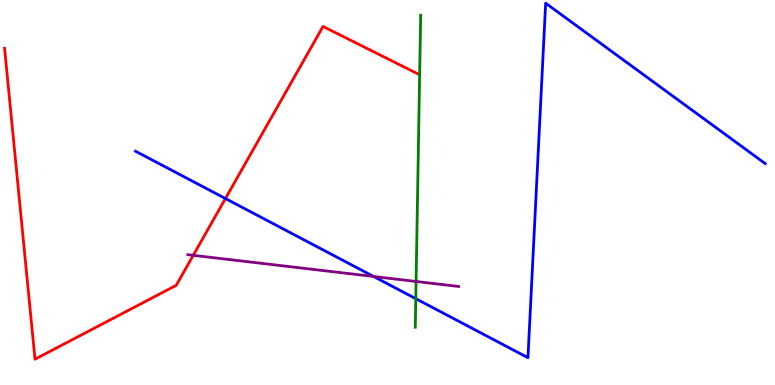[{'lines': ['blue', 'red'], 'intersections': [{'x': 2.91, 'y': 4.84}]}, {'lines': ['green', 'red'], 'intersections': []}, {'lines': ['purple', 'red'], 'intersections': [{'x': 2.49, 'y': 3.37}]}, {'lines': ['blue', 'green'], 'intersections': [{'x': 5.36, 'y': 2.24}]}, {'lines': ['blue', 'purple'], 'intersections': [{'x': 4.82, 'y': 2.82}]}, {'lines': ['green', 'purple'], 'intersections': [{'x': 5.37, 'y': 2.69}]}]